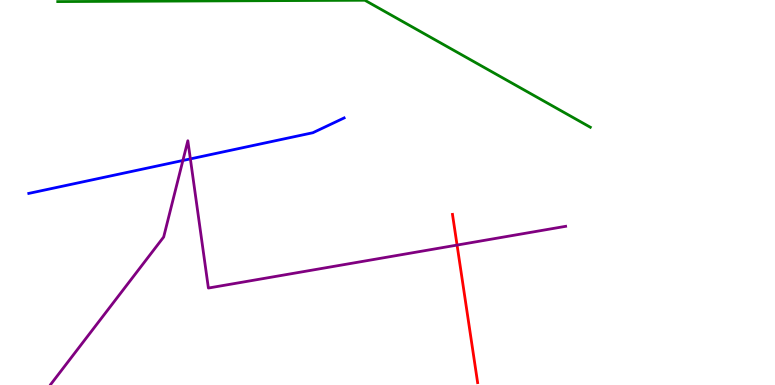[{'lines': ['blue', 'red'], 'intersections': []}, {'lines': ['green', 'red'], 'intersections': []}, {'lines': ['purple', 'red'], 'intersections': [{'x': 5.9, 'y': 3.63}]}, {'lines': ['blue', 'green'], 'intersections': []}, {'lines': ['blue', 'purple'], 'intersections': [{'x': 2.36, 'y': 5.83}, {'x': 2.46, 'y': 5.87}]}, {'lines': ['green', 'purple'], 'intersections': []}]